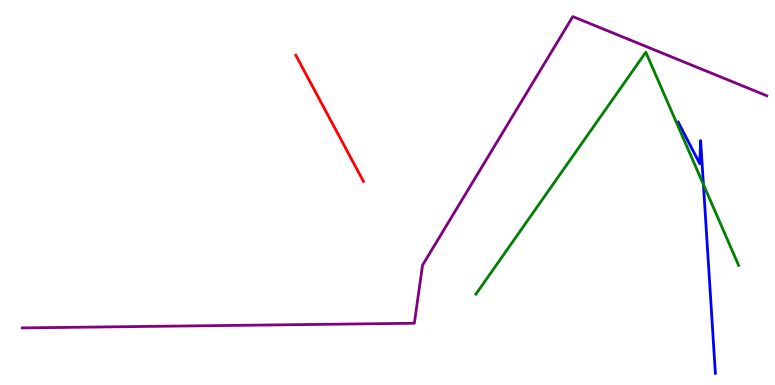[{'lines': ['blue', 'red'], 'intersections': []}, {'lines': ['green', 'red'], 'intersections': []}, {'lines': ['purple', 'red'], 'intersections': []}, {'lines': ['blue', 'green'], 'intersections': [{'x': 9.08, 'y': 5.21}]}, {'lines': ['blue', 'purple'], 'intersections': []}, {'lines': ['green', 'purple'], 'intersections': []}]